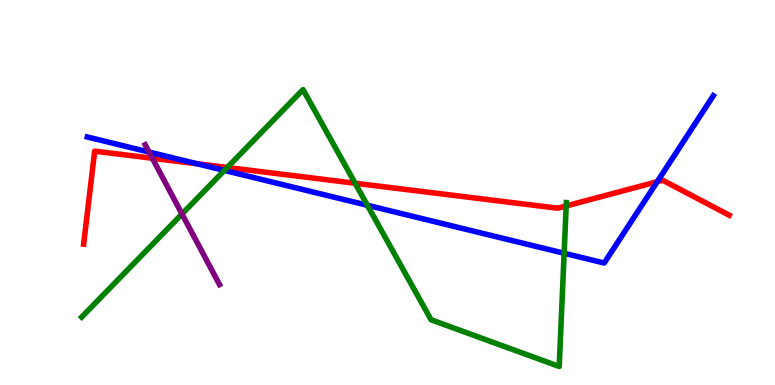[{'lines': ['blue', 'red'], 'intersections': [{'x': 2.54, 'y': 5.75}, {'x': 8.48, 'y': 5.28}]}, {'lines': ['green', 'red'], 'intersections': [{'x': 2.93, 'y': 5.65}, {'x': 4.58, 'y': 5.24}, {'x': 7.31, 'y': 4.65}]}, {'lines': ['purple', 'red'], 'intersections': [{'x': 1.97, 'y': 5.89}]}, {'lines': ['blue', 'green'], 'intersections': [{'x': 2.9, 'y': 5.57}, {'x': 4.74, 'y': 4.67}, {'x': 7.28, 'y': 3.42}]}, {'lines': ['blue', 'purple'], 'intersections': [{'x': 1.92, 'y': 6.05}]}, {'lines': ['green', 'purple'], 'intersections': [{'x': 2.35, 'y': 4.44}]}]